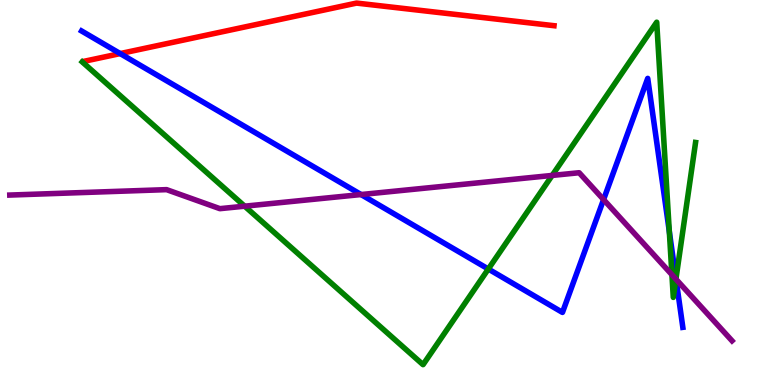[{'lines': ['blue', 'red'], 'intersections': [{'x': 1.55, 'y': 8.61}]}, {'lines': ['green', 'red'], 'intersections': []}, {'lines': ['purple', 'red'], 'intersections': []}, {'lines': ['blue', 'green'], 'intersections': [{'x': 6.3, 'y': 3.01}, {'x': 8.64, 'y': 3.99}, {'x': 8.72, 'y': 2.76}]}, {'lines': ['blue', 'purple'], 'intersections': [{'x': 4.66, 'y': 4.95}, {'x': 7.79, 'y': 4.82}, {'x': 8.72, 'y': 2.75}]}, {'lines': ['green', 'purple'], 'intersections': [{'x': 3.16, 'y': 4.64}, {'x': 7.12, 'y': 5.44}, {'x': 8.67, 'y': 2.86}, {'x': 8.72, 'y': 2.75}]}]